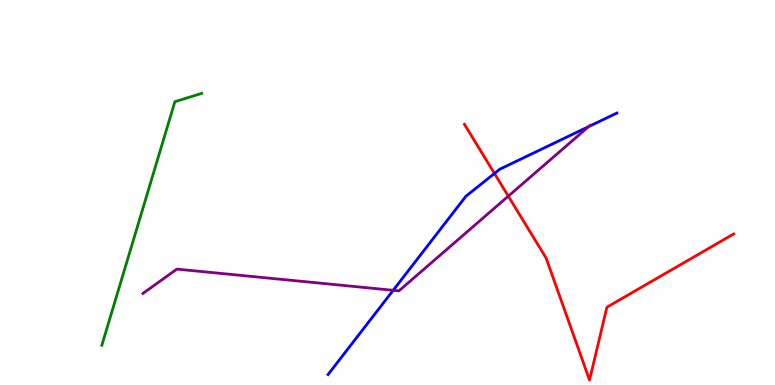[{'lines': ['blue', 'red'], 'intersections': [{'x': 6.38, 'y': 5.49}]}, {'lines': ['green', 'red'], 'intersections': []}, {'lines': ['purple', 'red'], 'intersections': [{'x': 6.56, 'y': 4.91}]}, {'lines': ['blue', 'green'], 'intersections': []}, {'lines': ['blue', 'purple'], 'intersections': [{'x': 5.07, 'y': 2.46}, {'x': 7.59, 'y': 6.71}]}, {'lines': ['green', 'purple'], 'intersections': []}]